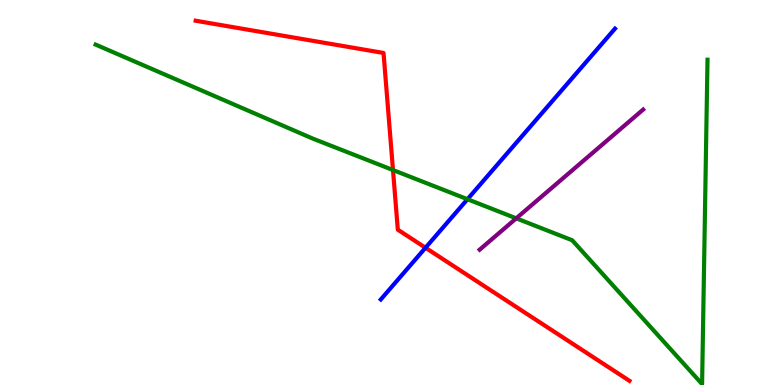[{'lines': ['blue', 'red'], 'intersections': [{'x': 5.49, 'y': 3.56}]}, {'lines': ['green', 'red'], 'intersections': [{'x': 5.07, 'y': 5.58}]}, {'lines': ['purple', 'red'], 'intersections': []}, {'lines': ['blue', 'green'], 'intersections': [{'x': 6.03, 'y': 4.83}]}, {'lines': ['blue', 'purple'], 'intersections': []}, {'lines': ['green', 'purple'], 'intersections': [{'x': 6.66, 'y': 4.33}]}]